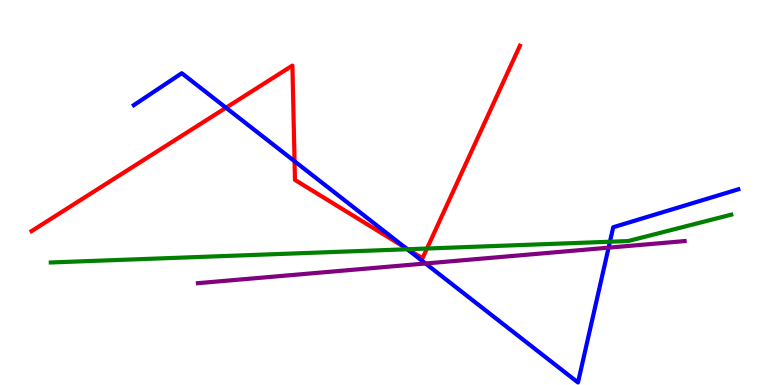[{'lines': ['blue', 'red'], 'intersections': [{'x': 2.92, 'y': 7.2}, {'x': 3.8, 'y': 5.81}, {'x': 5.23, 'y': 3.57}]}, {'lines': ['green', 'red'], 'intersections': [{'x': 5.26, 'y': 3.53}, {'x': 5.51, 'y': 3.54}]}, {'lines': ['purple', 'red'], 'intersections': []}, {'lines': ['blue', 'green'], 'intersections': [{'x': 5.26, 'y': 3.53}, {'x': 7.87, 'y': 3.72}]}, {'lines': ['blue', 'purple'], 'intersections': [{'x': 5.49, 'y': 3.16}, {'x': 7.85, 'y': 3.57}]}, {'lines': ['green', 'purple'], 'intersections': []}]